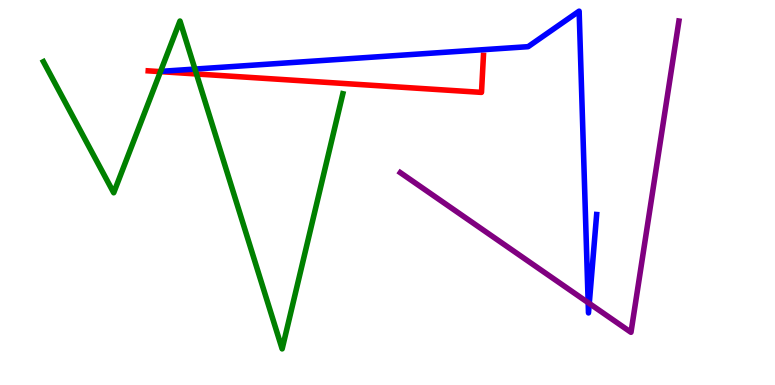[{'lines': ['blue', 'red'], 'intersections': []}, {'lines': ['green', 'red'], 'intersections': [{'x': 2.07, 'y': 8.14}, {'x': 2.54, 'y': 8.08}]}, {'lines': ['purple', 'red'], 'intersections': []}, {'lines': ['blue', 'green'], 'intersections': [{'x': 2.52, 'y': 8.21}]}, {'lines': ['blue', 'purple'], 'intersections': [{'x': 7.59, 'y': 2.14}, {'x': 7.6, 'y': 2.12}]}, {'lines': ['green', 'purple'], 'intersections': []}]